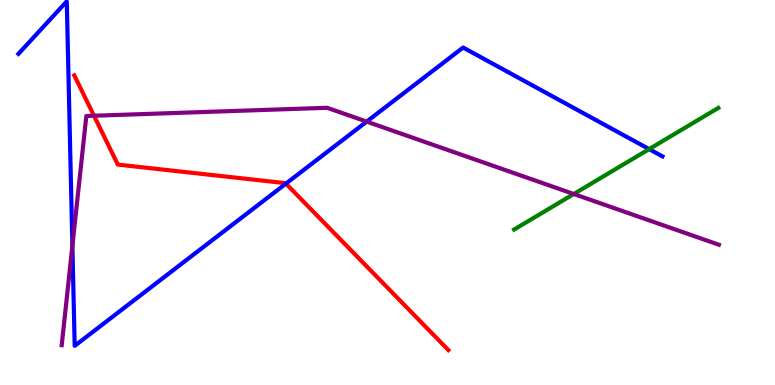[{'lines': ['blue', 'red'], 'intersections': [{'x': 3.69, 'y': 5.23}]}, {'lines': ['green', 'red'], 'intersections': []}, {'lines': ['purple', 'red'], 'intersections': [{'x': 1.21, 'y': 6.99}]}, {'lines': ['blue', 'green'], 'intersections': [{'x': 8.38, 'y': 6.13}]}, {'lines': ['blue', 'purple'], 'intersections': [{'x': 0.934, 'y': 3.62}, {'x': 4.73, 'y': 6.84}]}, {'lines': ['green', 'purple'], 'intersections': [{'x': 7.4, 'y': 4.96}]}]